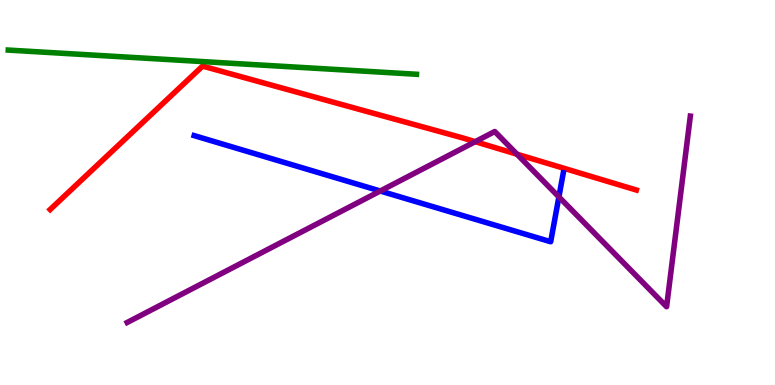[{'lines': ['blue', 'red'], 'intersections': []}, {'lines': ['green', 'red'], 'intersections': []}, {'lines': ['purple', 'red'], 'intersections': [{'x': 6.13, 'y': 6.32}, {'x': 6.67, 'y': 5.99}]}, {'lines': ['blue', 'green'], 'intersections': []}, {'lines': ['blue', 'purple'], 'intersections': [{'x': 4.91, 'y': 5.04}, {'x': 7.21, 'y': 4.89}]}, {'lines': ['green', 'purple'], 'intersections': []}]